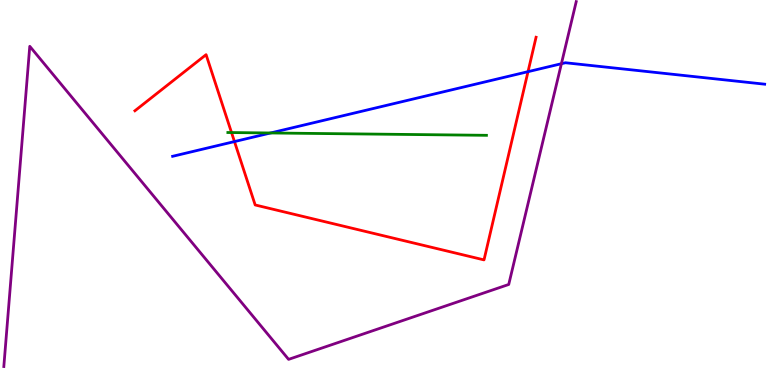[{'lines': ['blue', 'red'], 'intersections': [{'x': 3.03, 'y': 6.32}, {'x': 6.81, 'y': 8.14}]}, {'lines': ['green', 'red'], 'intersections': [{'x': 2.99, 'y': 6.56}]}, {'lines': ['purple', 'red'], 'intersections': []}, {'lines': ['blue', 'green'], 'intersections': [{'x': 3.49, 'y': 6.55}]}, {'lines': ['blue', 'purple'], 'intersections': [{'x': 7.24, 'y': 8.35}]}, {'lines': ['green', 'purple'], 'intersections': []}]